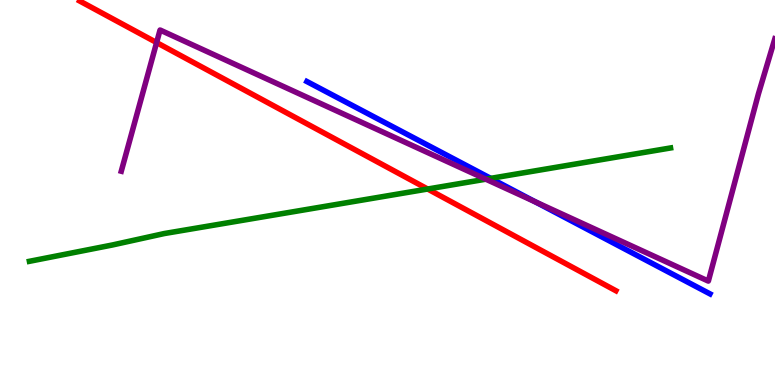[{'lines': ['blue', 'red'], 'intersections': []}, {'lines': ['green', 'red'], 'intersections': [{'x': 5.52, 'y': 5.09}]}, {'lines': ['purple', 'red'], 'intersections': [{'x': 2.02, 'y': 8.89}]}, {'lines': ['blue', 'green'], 'intersections': [{'x': 6.33, 'y': 5.37}]}, {'lines': ['blue', 'purple'], 'intersections': [{'x': 6.91, 'y': 4.76}]}, {'lines': ['green', 'purple'], 'intersections': [{'x': 6.27, 'y': 5.35}]}]